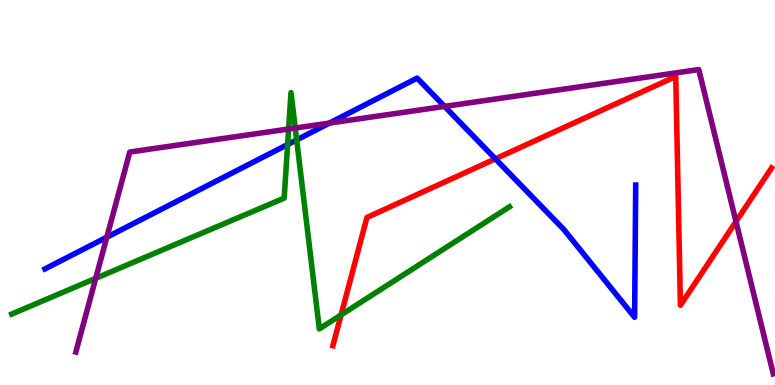[{'lines': ['blue', 'red'], 'intersections': [{'x': 6.39, 'y': 5.87}]}, {'lines': ['green', 'red'], 'intersections': [{'x': 4.4, 'y': 1.82}]}, {'lines': ['purple', 'red'], 'intersections': [{'x': 9.5, 'y': 4.24}]}, {'lines': ['blue', 'green'], 'intersections': [{'x': 3.71, 'y': 6.25}, {'x': 3.83, 'y': 6.37}]}, {'lines': ['blue', 'purple'], 'intersections': [{'x': 1.38, 'y': 3.84}, {'x': 4.25, 'y': 6.8}, {'x': 5.74, 'y': 7.24}]}, {'lines': ['green', 'purple'], 'intersections': [{'x': 1.24, 'y': 2.77}, {'x': 3.72, 'y': 6.65}, {'x': 3.81, 'y': 6.67}]}]